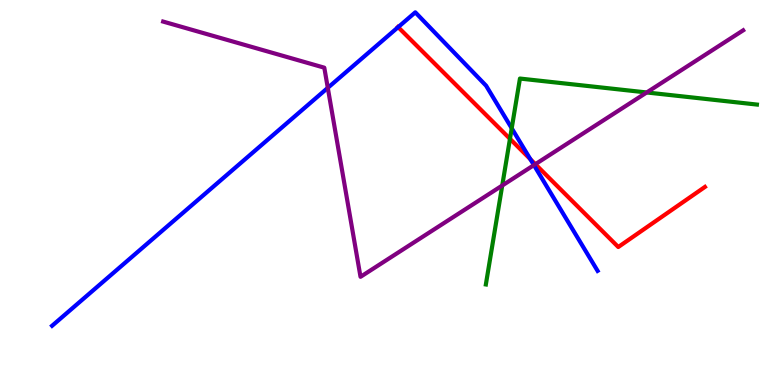[{'lines': ['blue', 'red'], 'intersections': [{'x': 5.14, 'y': 9.3}, {'x': 6.84, 'y': 5.87}]}, {'lines': ['green', 'red'], 'intersections': [{'x': 6.58, 'y': 6.39}]}, {'lines': ['purple', 'red'], 'intersections': [{'x': 6.91, 'y': 5.74}]}, {'lines': ['blue', 'green'], 'intersections': [{'x': 6.6, 'y': 6.67}]}, {'lines': ['blue', 'purple'], 'intersections': [{'x': 4.23, 'y': 7.72}, {'x': 6.89, 'y': 5.71}]}, {'lines': ['green', 'purple'], 'intersections': [{'x': 6.48, 'y': 5.18}, {'x': 8.34, 'y': 7.6}]}]